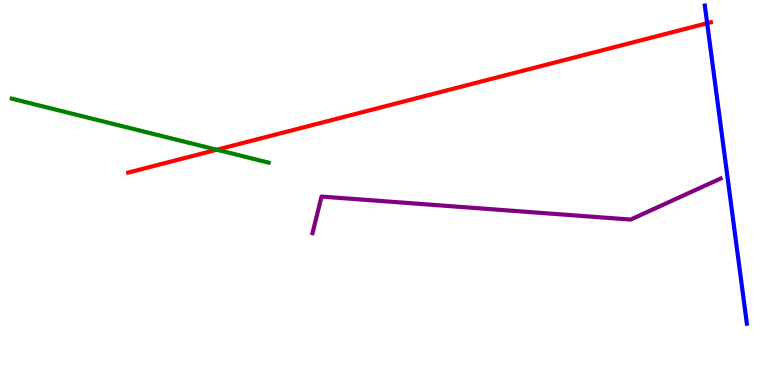[{'lines': ['blue', 'red'], 'intersections': [{'x': 9.12, 'y': 9.4}]}, {'lines': ['green', 'red'], 'intersections': [{'x': 2.8, 'y': 6.11}]}, {'lines': ['purple', 'red'], 'intersections': []}, {'lines': ['blue', 'green'], 'intersections': []}, {'lines': ['blue', 'purple'], 'intersections': []}, {'lines': ['green', 'purple'], 'intersections': []}]